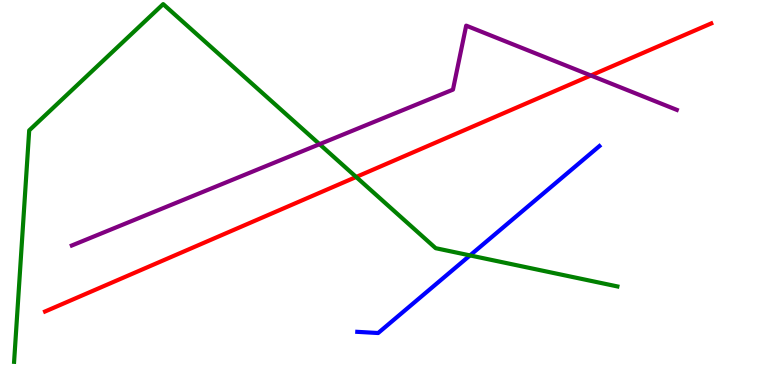[{'lines': ['blue', 'red'], 'intersections': []}, {'lines': ['green', 'red'], 'intersections': [{'x': 4.6, 'y': 5.4}]}, {'lines': ['purple', 'red'], 'intersections': [{'x': 7.62, 'y': 8.04}]}, {'lines': ['blue', 'green'], 'intersections': [{'x': 6.06, 'y': 3.37}]}, {'lines': ['blue', 'purple'], 'intersections': []}, {'lines': ['green', 'purple'], 'intersections': [{'x': 4.12, 'y': 6.25}]}]